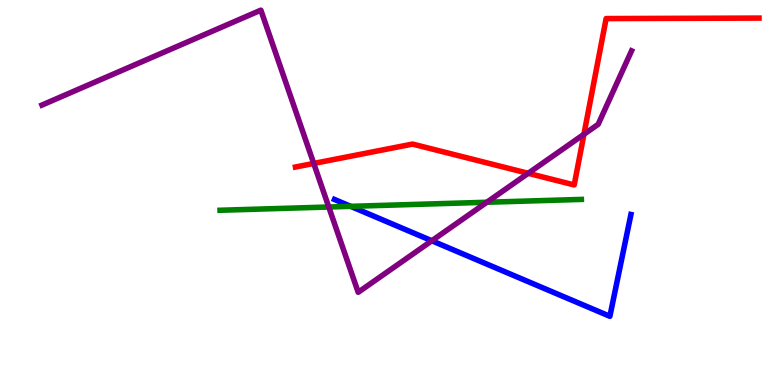[{'lines': ['blue', 'red'], 'intersections': []}, {'lines': ['green', 'red'], 'intersections': []}, {'lines': ['purple', 'red'], 'intersections': [{'x': 4.05, 'y': 5.75}, {'x': 6.82, 'y': 5.5}, {'x': 7.53, 'y': 6.51}]}, {'lines': ['blue', 'green'], 'intersections': [{'x': 4.52, 'y': 4.64}]}, {'lines': ['blue', 'purple'], 'intersections': [{'x': 5.57, 'y': 3.75}]}, {'lines': ['green', 'purple'], 'intersections': [{'x': 4.24, 'y': 4.62}, {'x': 6.28, 'y': 4.75}]}]